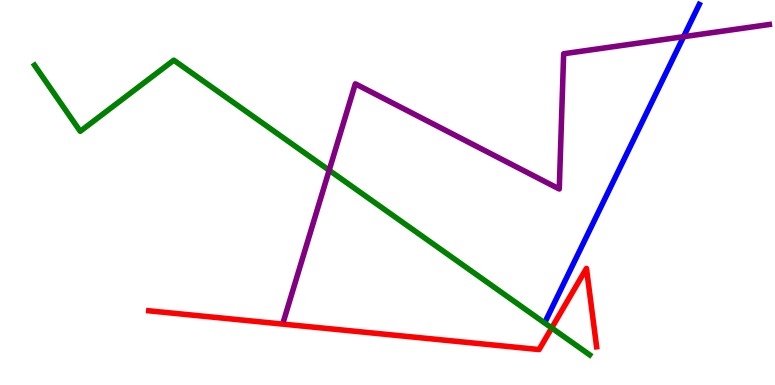[{'lines': ['blue', 'red'], 'intersections': []}, {'lines': ['green', 'red'], 'intersections': [{'x': 7.12, 'y': 1.48}]}, {'lines': ['purple', 'red'], 'intersections': []}, {'lines': ['blue', 'green'], 'intersections': []}, {'lines': ['blue', 'purple'], 'intersections': [{'x': 8.82, 'y': 9.05}]}, {'lines': ['green', 'purple'], 'intersections': [{'x': 4.25, 'y': 5.58}]}]